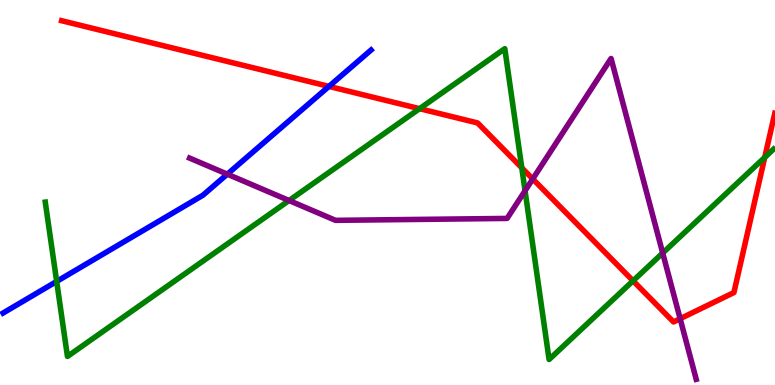[{'lines': ['blue', 'red'], 'intersections': [{'x': 4.24, 'y': 7.76}]}, {'lines': ['green', 'red'], 'intersections': [{'x': 5.41, 'y': 7.18}, {'x': 6.73, 'y': 5.64}, {'x': 8.17, 'y': 2.71}, {'x': 9.87, 'y': 5.91}]}, {'lines': ['purple', 'red'], 'intersections': [{'x': 6.87, 'y': 5.35}, {'x': 8.78, 'y': 1.72}]}, {'lines': ['blue', 'green'], 'intersections': [{'x': 0.731, 'y': 2.69}]}, {'lines': ['blue', 'purple'], 'intersections': [{'x': 2.93, 'y': 5.48}]}, {'lines': ['green', 'purple'], 'intersections': [{'x': 3.73, 'y': 4.79}, {'x': 6.77, 'y': 5.04}, {'x': 8.55, 'y': 3.43}]}]